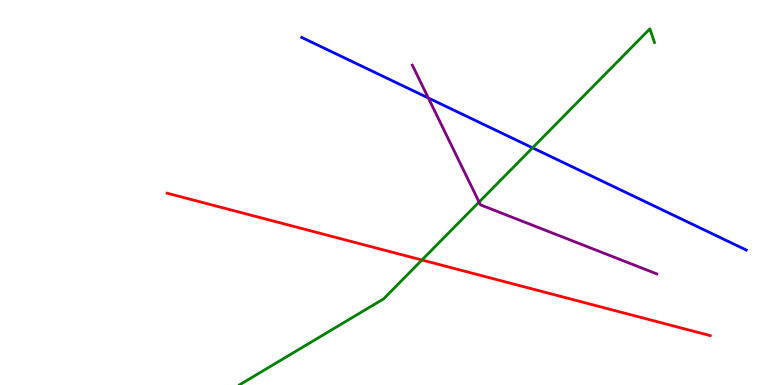[{'lines': ['blue', 'red'], 'intersections': []}, {'lines': ['green', 'red'], 'intersections': [{'x': 5.44, 'y': 3.25}]}, {'lines': ['purple', 'red'], 'intersections': []}, {'lines': ['blue', 'green'], 'intersections': [{'x': 6.87, 'y': 6.16}]}, {'lines': ['blue', 'purple'], 'intersections': [{'x': 5.53, 'y': 7.45}]}, {'lines': ['green', 'purple'], 'intersections': [{'x': 6.18, 'y': 4.75}]}]